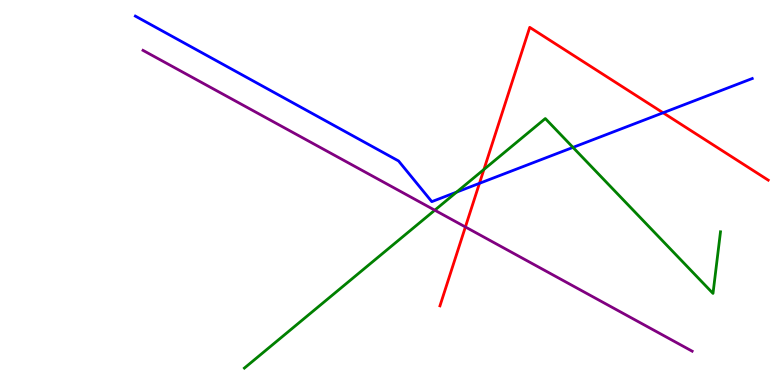[{'lines': ['blue', 'red'], 'intersections': [{'x': 6.19, 'y': 5.24}, {'x': 8.56, 'y': 7.07}]}, {'lines': ['green', 'red'], 'intersections': [{'x': 6.24, 'y': 5.6}]}, {'lines': ['purple', 'red'], 'intersections': [{'x': 6.01, 'y': 4.1}]}, {'lines': ['blue', 'green'], 'intersections': [{'x': 5.89, 'y': 5.01}, {'x': 7.39, 'y': 6.17}]}, {'lines': ['blue', 'purple'], 'intersections': []}, {'lines': ['green', 'purple'], 'intersections': [{'x': 5.61, 'y': 4.54}]}]